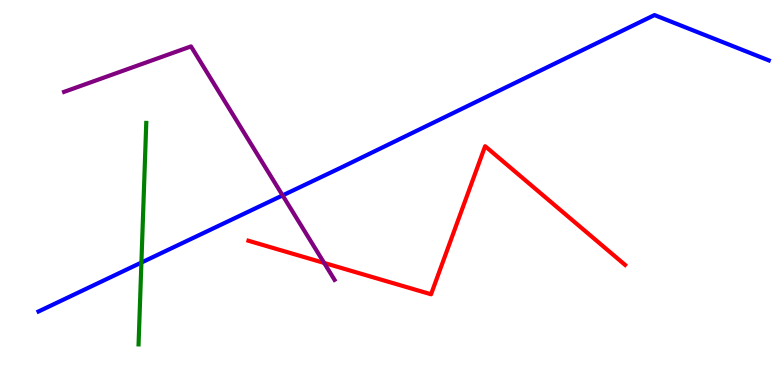[{'lines': ['blue', 'red'], 'intersections': []}, {'lines': ['green', 'red'], 'intersections': []}, {'lines': ['purple', 'red'], 'intersections': [{'x': 4.18, 'y': 3.17}]}, {'lines': ['blue', 'green'], 'intersections': [{'x': 1.82, 'y': 3.18}]}, {'lines': ['blue', 'purple'], 'intersections': [{'x': 3.65, 'y': 4.92}]}, {'lines': ['green', 'purple'], 'intersections': []}]